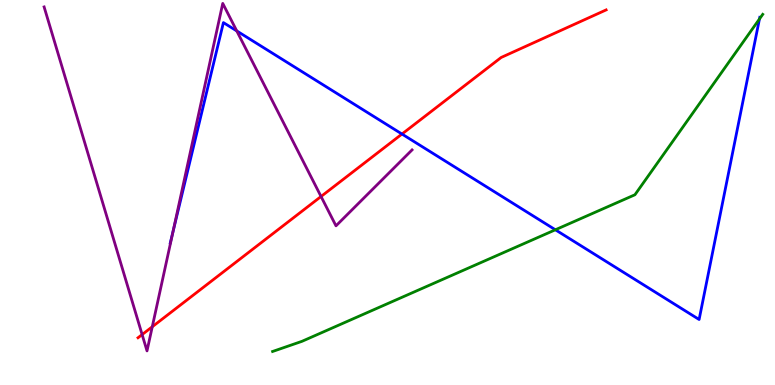[{'lines': ['blue', 'red'], 'intersections': [{'x': 5.19, 'y': 6.52}]}, {'lines': ['green', 'red'], 'intersections': []}, {'lines': ['purple', 'red'], 'intersections': [{'x': 1.83, 'y': 1.31}, {'x': 1.96, 'y': 1.51}, {'x': 4.14, 'y': 4.9}]}, {'lines': ['blue', 'green'], 'intersections': [{'x': 7.17, 'y': 4.03}, {'x': 9.8, 'y': 9.51}]}, {'lines': ['blue', 'purple'], 'intersections': [{'x': 2.23, 'y': 3.98}, {'x': 3.05, 'y': 9.2}]}, {'lines': ['green', 'purple'], 'intersections': []}]